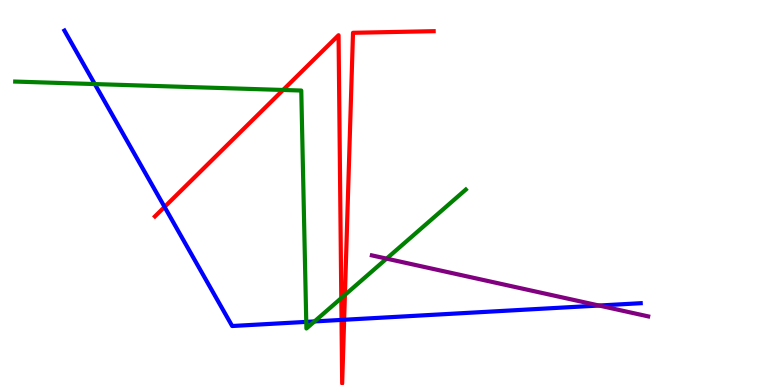[{'lines': ['blue', 'red'], 'intersections': [{'x': 2.12, 'y': 4.63}, {'x': 4.41, 'y': 1.69}, {'x': 4.44, 'y': 1.69}]}, {'lines': ['green', 'red'], 'intersections': [{'x': 3.65, 'y': 7.66}, {'x': 4.4, 'y': 2.26}, {'x': 4.45, 'y': 2.34}]}, {'lines': ['purple', 'red'], 'intersections': []}, {'lines': ['blue', 'green'], 'intersections': [{'x': 1.22, 'y': 7.82}, {'x': 3.95, 'y': 1.64}, {'x': 4.06, 'y': 1.65}]}, {'lines': ['blue', 'purple'], 'intersections': [{'x': 7.73, 'y': 2.06}]}, {'lines': ['green', 'purple'], 'intersections': [{'x': 4.99, 'y': 3.28}]}]